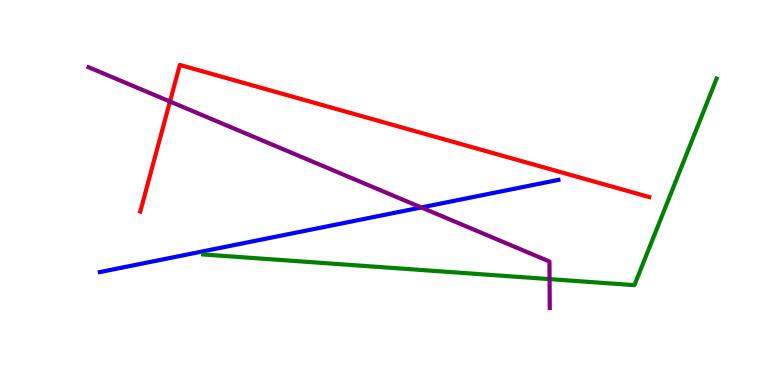[{'lines': ['blue', 'red'], 'intersections': []}, {'lines': ['green', 'red'], 'intersections': []}, {'lines': ['purple', 'red'], 'intersections': [{'x': 2.19, 'y': 7.36}]}, {'lines': ['blue', 'green'], 'intersections': []}, {'lines': ['blue', 'purple'], 'intersections': [{'x': 5.44, 'y': 4.61}]}, {'lines': ['green', 'purple'], 'intersections': [{'x': 7.09, 'y': 2.75}]}]